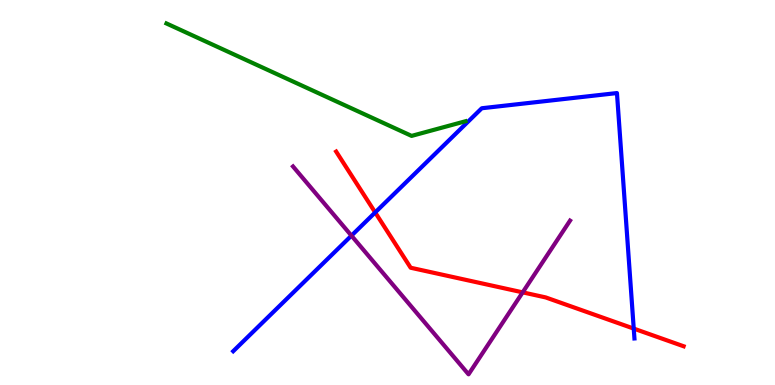[{'lines': ['blue', 'red'], 'intersections': [{'x': 4.84, 'y': 4.48}, {'x': 8.18, 'y': 1.46}]}, {'lines': ['green', 'red'], 'intersections': []}, {'lines': ['purple', 'red'], 'intersections': [{'x': 6.74, 'y': 2.41}]}, {'lines': ['blue', 'green'], 'intersections': []}, {'lines': ['blue', 'purple'], 'intersections': [{'x': 4.53, 'y': 3.88}]}, {'lines': ['green', 'purple'], 'intersections': []}]